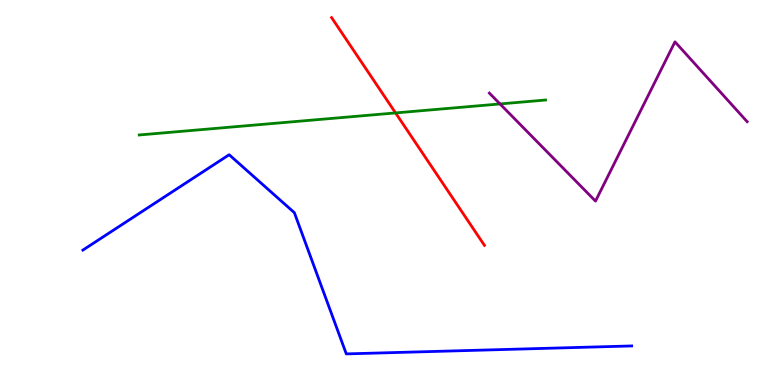[{'lines': ['blue', 'red'], 'intersections': []}, {'lines': ['green', 'red'], 'intersections': [{'x': 5.1, 'y': 7.07}]}, {'lines': ['purple', 'red'], 'intersections': []}, {'lines': ['blue', 'green'], 'intersections': []}, {'lines': ['blue', 'purple'], 'intersections': []}, {'lines': ['green', 'purple'], 'intersections': [{'x': 6.45, 'y': 7.3}]}]